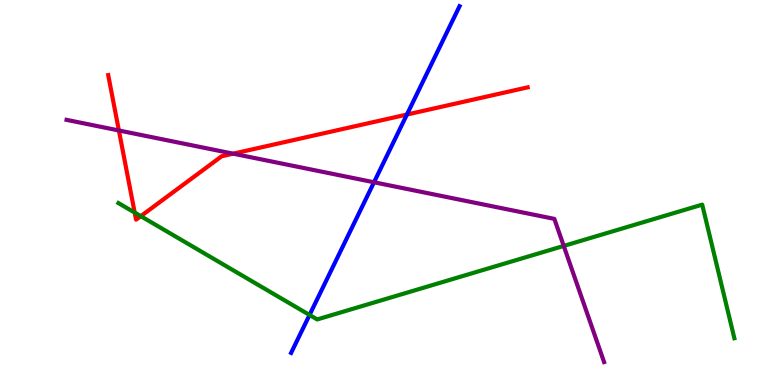[{'lines': ['blue', 'red'], 'intersections': [{'x': 5.25, 'y': 7.02}]}, {'lines': ['green', 'red'], 'intersections': [{'x': 1.74, 'y': 4.48}, {'x': 1.82, 'y': 4.39}]}, {'lines': ['purple', 'red'], 'intersections': [{'x': 1.53, 'y': 6.61}, {'x': 3.01, 'y': 6.01}]}, {'lines': ['blue', 'green'], 'intersections': [{'x': 3.99, 'y': 1.82}]}, {'lines': ['blue', 'purple'], 'intersections': [{'x': 4.83, 'y': 5.27}]}, {'lines': ['green', 'purple'], 'intersections': [{'x': 7.27, 'y': 3.61}]}]